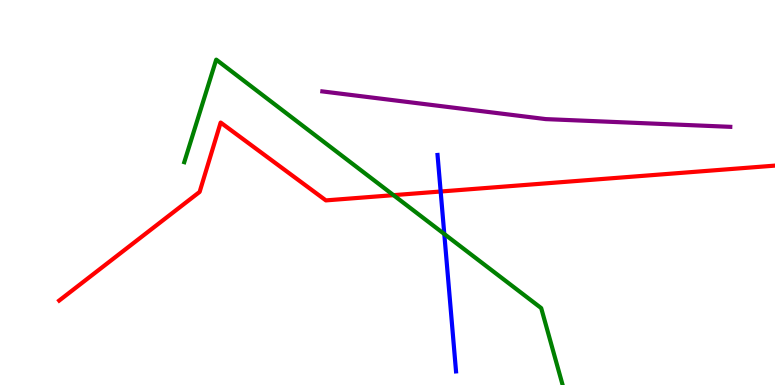[{'lines': ['blue', 'red'], 'intersections': [{'x': 5.69, 'y': 5.03}]}, {'lines': ['green', 'red'], 'intersections': [{'x': 5.08, 'y': 4.93}]}, {'lines': ['purple', 'red'], 'intersections': []}, {'lines': ['blue', 'green'], 'intersections': [{'x': 5.73, 'y': 3.92}]}, {'lines': ['blue', 'purple'], 'intersections': []}, {'lines': ['green', 'purple'], 'intersections': []}]